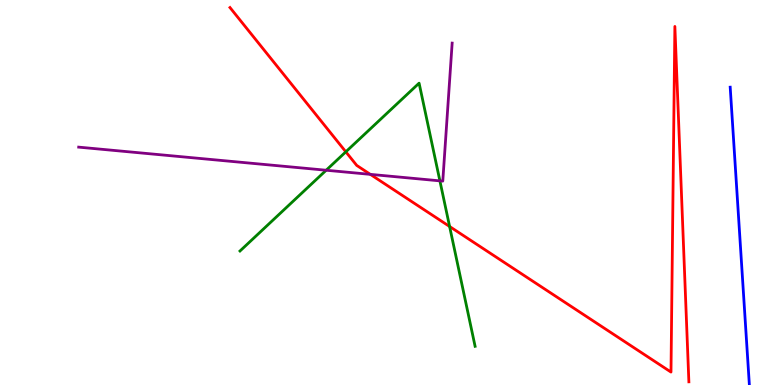[{'lines': ['blue', 'red'], 'intersections': []}, {'lines': ['green', 'red'], 'intersections': [{'x': 4.46, 'y': 6.06}, {'x': 5.8, 'y': 4.12}]}, {'lines': ['purple', 'red'], 'intersections': [{'x': 4.78, 'y': 5.47}]}, {'lines': ['blue', 'green'], 'intersections': []}, {'lines': ['blue', 'purple'], 'intersections': []}, {'lines': ['green', 'purple'], 'intersections': [{'x': 4.21, 'y': 5.58}, {'x': 5.68, 'y': 5.3}]}]